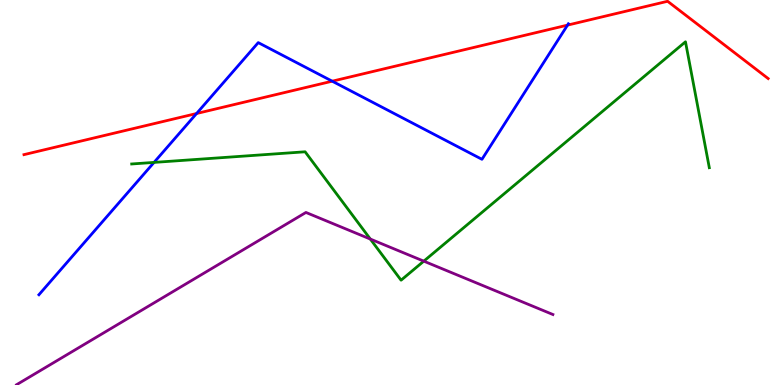[{'lines': ['blue', 'red'], 'intersections': [{'x': 2.54, 'y': 7.05}, {'x': 4.29, 'y': 7.89}, {'x': 7.32, 'y': 9.35}]}, {'lines': ['green', 'red'], 'intersections': []}, {'lines': ['purple', 'red'], 'intersections': []}, {'lines': ['blue', 'green'], 'intersections': [{'x': 1.99, 'y': 5.78}]}, {'lines': ['blue', 'purple'], 'intersections': []}, {'lines': ['green', 'purple'], 'intersections': [{'x': 4.78, 'y': 3.79}, {'x': 5.47, 'y': 3.22}]}]